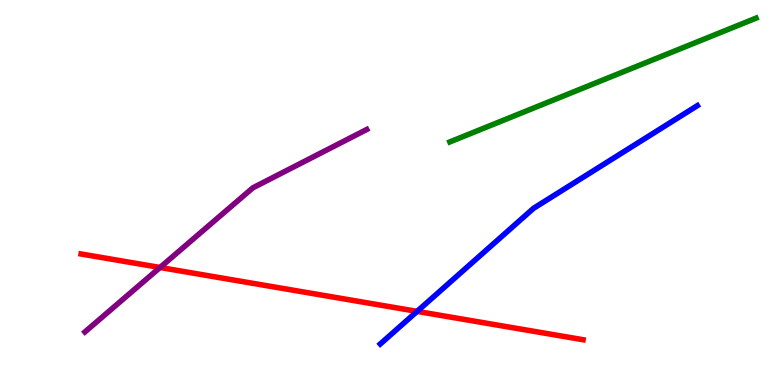[{'lines': ['blue', 'red'], 'intersections': [{'x': 5.38, 'y': 1.91}]}, {'lines': ['green', 'red'], 'intersections': []}, {'lines': ['purple', 'red'], 'intersections': [{'x': 2.07, 'y': 3.05}]}, {'lines': ['blue', 'green'], 'intersections': []}, {'lines': ['blue', 'purple'], 'intersections': []}, {'lines': ['green', 'purple'], 'intersections': []}]